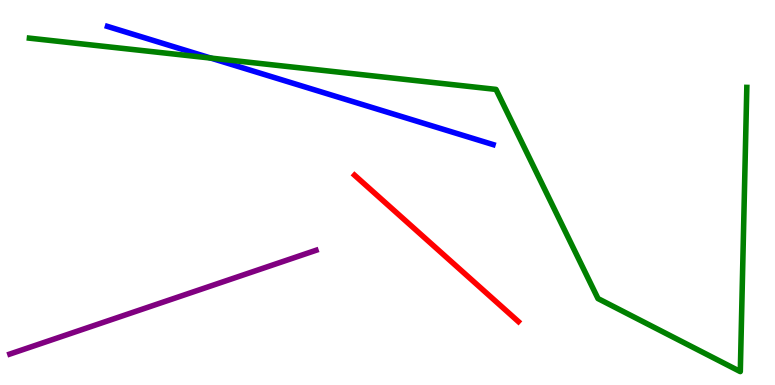[{'lines': ['blue', 'red'], 'intersections': []}, {'lines': ['green', 'red'], 'intersections': []}, {'lines': ['purple', 'red'], 'intersections': []}, {'lines': ['blue', 'green'], 'intersections': [{'x': 2.72, 'y': 8.49}]}, {'lines': ['blue', 'purple'], 'intersections': []}, {'lines': ['green', 'purple'], 'intersections': []}]